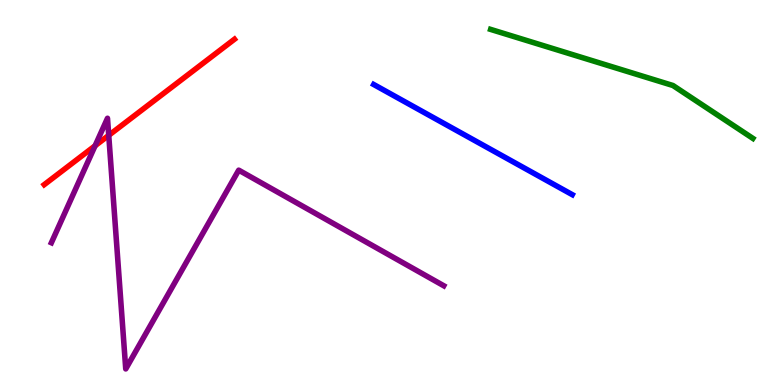[{'lines': ['blue', 'red'], 'intersections': []}, {'lines': ['green', 'red'], 'intersections': []}, {'lines': ['purple', 'red'], 'intersections': [{'x': 1.23, 'y': 6.21}, {'x': 1.4, 'y': 6.48}]}, {'lines': ['blue', 'green'], 'intersections': []}, {'lines': ['blue', 'purple'], 'intersections': []}, {'lines': ['green', 'purple'], 'intersections': []}]